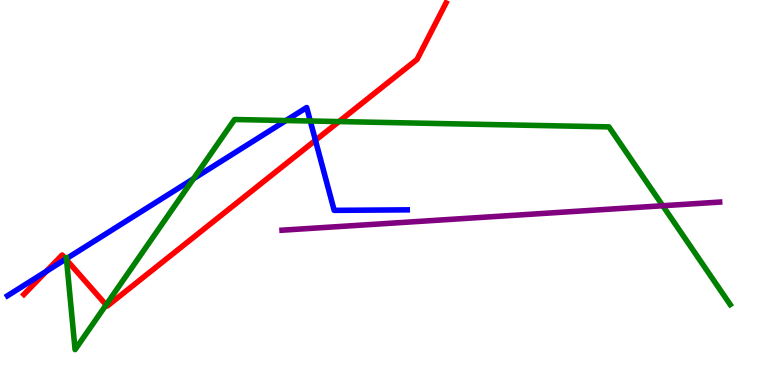[{'lines': ['blue', 'red'], 'intersections': [{'x': 0.598, 'y': 2.95}, {'x': 0.849, 'y': 3.27}, {'x': 4.07, 'y': 6.36}]}, {'lines': ['green', 'red'], 'intersections': [{'x': 0.859, 'y': 3.25}, {'x': 1.37, 'y': 2.08}, {'x': 4.37, 'y': 6.84}]}, {'lines': ['purple', 'red'], 'intersections': []}, {'lines': ['blue', 'green'], 'intersections': [{'x': 0.857, 'y': 3.28}, {'x': 2.5, 'y': 5.36}, {'x': 3.69, 'y': 6.87}, {'x': 4.0, 'y': 6.86}]}, {'lines': ['blue', 'purple'], 'intersections': []}, {'lines': ['green', 'purple'], 'intersections': [{'x': 8.55, 'y': 4.66}]}]